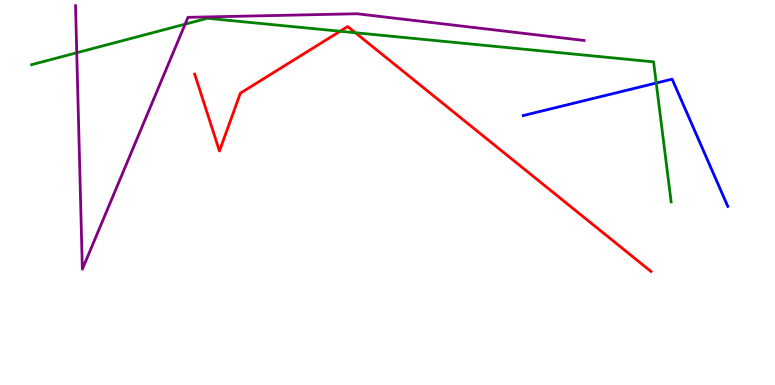[{'lines': ['blue', 'red'], 'intersections': []}, {'lines': ['green', 'red'], 'intersections': [{'x': 4.39, 'y': 9.19}, {'x': 4.59, 'y': 9.15}]}, {'lines': ['purple', 'red'], 'intersections': []}, {'lines': ['blue', 'green'], 'intersections': [{'x': 8.47, 'y': 7.84}]}, {'lines': ['blue', 'purple'], 'intersections': []}, {'lines': ['green', 'purple'], 'intersections': [{'x': 0.99, 'y': 8.63}, {'x': 2.39, 'y': 9.37}]}]